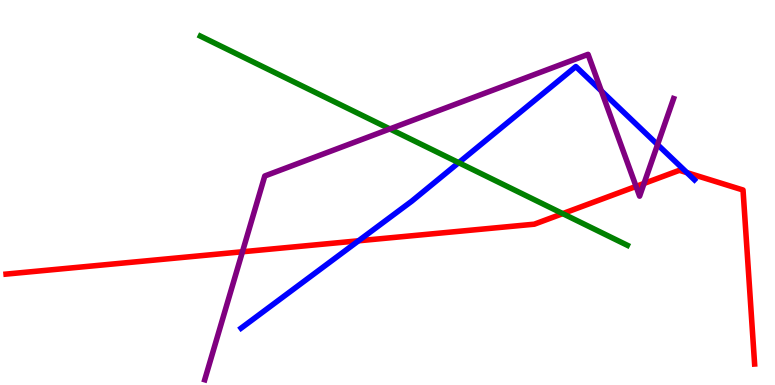[{'lines': ['blue', 'red'], 'intersections': [{'x': 4.63, 'y': 3.75}, {'x': 8.86, 'y': 5.52}]}, {'lines': ['green', 'red'], 'intersections': [{'x': 7.26, 'y': 4.45}]}, {'lines': ['purple', 'red'], 'intersections': [{'x': 3.13, 'y': 3.46}, {'x': 8.21, 'y': 5.16}, {'x': 8.31, 'y': 5.24}]}, {'lines': ['blue', 'green'], 'intersections': [{'x': 5.92, 'y': 5.77}]}, {'lines': ['blue', 'purple'], 'intersections': [{'x': 7.76, 'y': 7.64}, {'x': 8.48, 'y': 6.24}]}, {'lines': ['green', 'purple'], 'intersections': [{'x': 5.03, 'y': 6.65}]}]